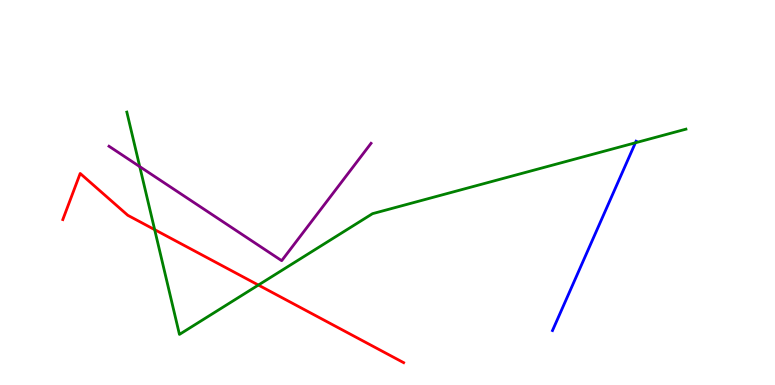[{'lines': ['blue', 'red'], 'intersections': []}, {'lines': ['green', 'red'], 'intersections': [{'x': 2.0, 'y': 4.04}, {'x': 3.33, 'y': 2.6}]}, {'lines': ['purple', 'red'], 'intersections': []}, {'lines': ['blue', 'green'], 'intersections': [{'x': 8.2, 'y': 6.29}]}, {'lines': ['blue', 'purple'], 'intersections': []}, {'lines': ['green', 'purple'], 'intersections': [{'x': 1.8, 'y': 5.67}]}]